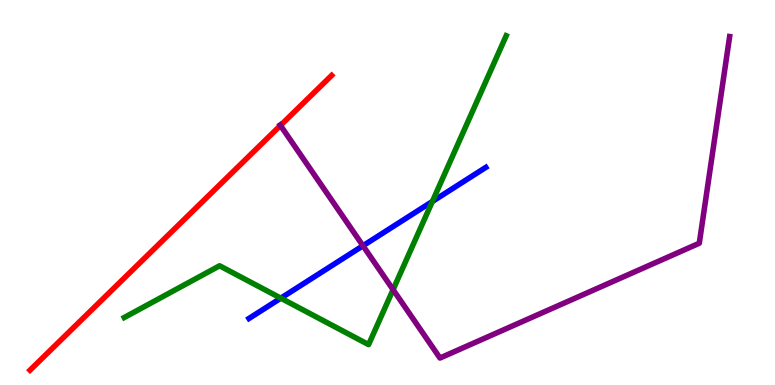[{'lines': ['blue', 'red'], 'intersections': []}, {'lines': ['green', 'red'], 'intersections': []}, {'lines': ['purple', 'red'], 'intersections': [{'x': 3.62, 'y': 6.74}]}, {'lines': ['blue', 'green'], 'intersections': [{'x': 3.62, 'y': 2.26}, {'x': 5.58, 'y': 4.77}]}, {'lines': ['blue', 'purple'], 'intersections': [{'x': 4.68, 'y': 3.62}]}, {'lines': ['green', 'purple'], 'intersections': [{'x': 5.07, 'y': 2.48}]}]